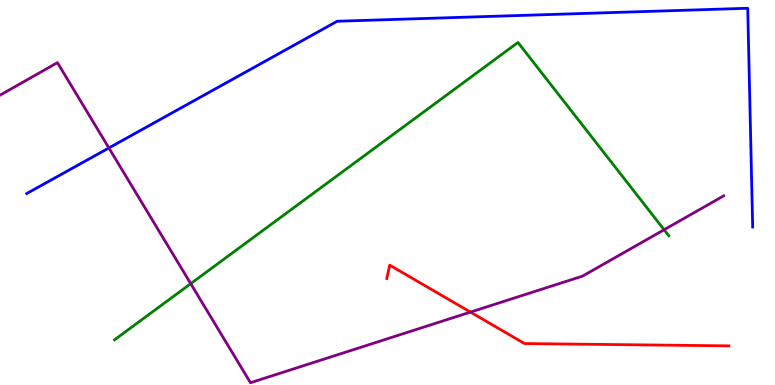[{'lines': ['blue', 'red'], 'intersections': []}, {'lines': ['green', 'red'], 'intersections': []}, {'lines': ['purple', 'red'], 'intersections': [{'x': 6.07, 'y': 1.89}]}, {'lines': ['blue', 'green'], 'intersections': []}, {'lines': ['blue', 'purple'], 'intersections': [{'x': 1.41, 'y': 6.16}]}, {'lines': ['green', 'purple'], 'intersections': [{'x': 2.46, 'y': 2.63}, {'x': 8.57, 'y': 4.03}]}]